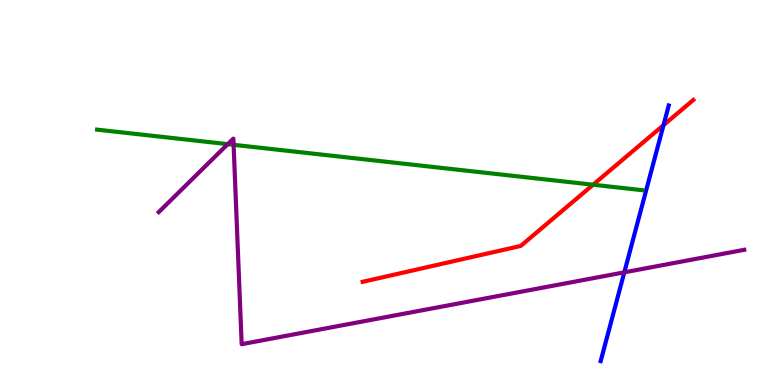[{'lines': ['blue', 'red'], 'intersections': [{'x': 8.56, 'y': 6.75}]}, {'lines': ['green', 'red'], 'intersections': [{'x': 7.65, 'y': 5.2}]}, {'lines': ['purple', 'red'], 'intersections': []}, {'lines': ['blue', 'green'], 'intersections': []}, {'lines': ['blue', 'purple'], 'intersections': [{'x': 8.06, 'y': 2.93}]}, {'lines': ['green', 'purple'], 'intersections': [{'x': 2.94, 'y': 6.26}, {'x': 3.01, 'y': 6.24}]}]